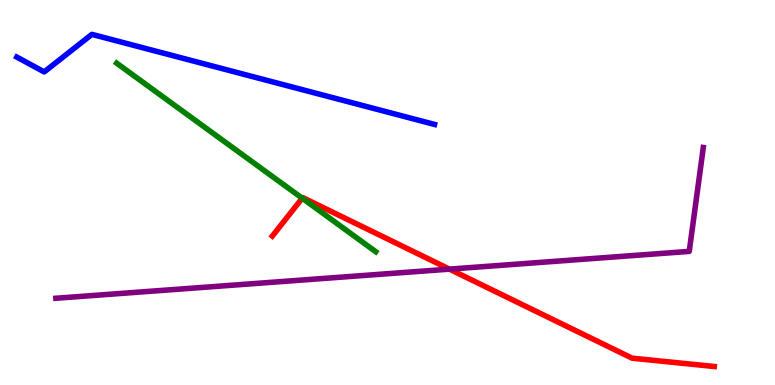[{'lines': ['blue', 'red'], 'intersections': []}, {'lines': ['green', 'red'], 'intersections': [{'x': 3.9, 'y': 4.85}]}, {'lines': ['purple', 'red'], 'intersections': [{'x': 5.8, 'y': 3.01}]}, {'lines': ['blue', 'green'], 'intersections': []}, {'lines': ['blue', 'purple'], 'intersections': []}, {'lines': ['green', 'purple'], 'intersections': []}]